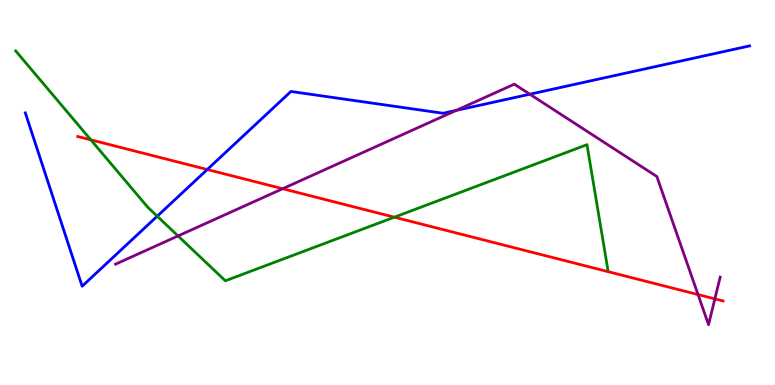[{'lines': ['blue', 'red'], 'intersections': [{'x': 2.67, 'y': 5.6}]}, {'lines': ['green', 'red'], 'intersections': [{'x': 1.17, 'y': 6.37}, {'x': 5.09, 'y': 4.36}]}, {'lines': ['purple', 'red'], 'intersections': [{'x': 3.65, 'y': 5.1}, {'x': 9.01, 'y': 2.35}, {'x': 9.22, 'y': 2.24}]}, {'lines': ['blue', 'green'], 'intersections': [{'x': 2.03, 'y': 4.38}]}, {'lines': ['blue', 'purple'], 'intersections': [{'x': 5.89, 'y': 7.13}, {'x': 6.84, 'y': 7.55}]}, {'lines': ['green', 'purple'], 'intersections': [{'x': 2.3, 'y': 3.87}]}]